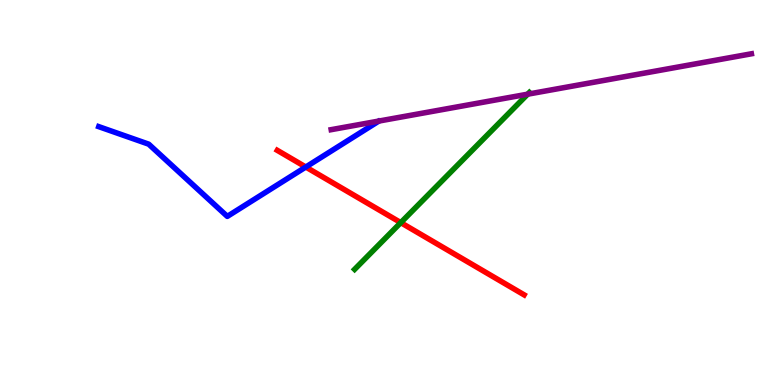[{'lines': ['blue', 'red'], 'intersections': [{'x': 3.95, 'y': 5.66}]}, {'lines': ['green', 'red'], 'intersections': [{'x': 5.17, 'y': 4.22}]}, {'lines': ['purple', 'red'], 'intersections': []}, {'lines': ['blue', 'green'], 'intersections': []}, {'lines': ['blue', 'purple'], 'intersections': []}, {'lines': ['green', 'purple'], 'intersections': [{'x': 6.81, 'y': 7.55}]}]